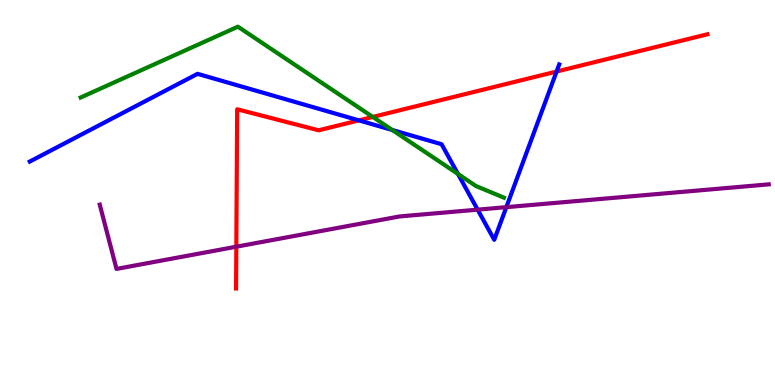[{'lines': ['blue', 'red'], 'intersections': [{'x': 4.63, 'y': 6.87}, {'x': 7.18, 'y': 8.14}]}, {'lines': ['green', 'red'], 'intersections': [{'x': 4.81, 'y': 6.96}]}, {'lines': ['purple', 'red'], 'intersections': [{'x': 3.05, 'y': 3.59}]}, {'lines': ['blue', 'green'], 'intersections': [{'x': 5.06, 'y': 6.62}, {'x': 5.91, 'y': 5.48}]}, {'lines': ['blue', 'purple'], 'intersections': [{'x': 6.16, 'y': 4.55}, {'x': 6.53, 'y': 4.62}]}, {'lines': ['green', 'purple'], 'intersections': []}]